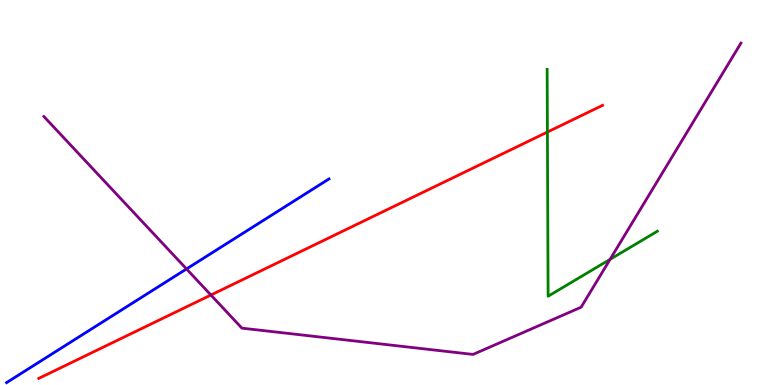[{'lines': ['blue', 'red'], 'intersections': []}, {'lines': ['green', 'red'], 'intersections': [{'x': 7.06, 'y': 6.57}]}, {'lines': ['purple', 'red'], 'intersections': [{'x': 2.72, 'y': 2.34}]}, {'lines': ['blue', 'green'], 'intersections': []}, {'lines': ['blue', 'purple'], 'intersections': [{'x': 2.41, 'y': 3.01}]}, {'lines': ['green', 'purple'], 'intersections': [{'x': 7.87, 'y': 3.26}]}]